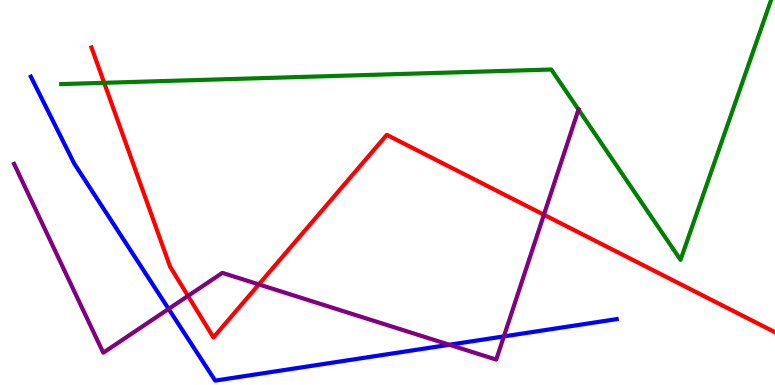[{'lines': ['blue', 'red'], 'intersections': []}, {'lines': ['green', 'red'], 'intersections': [{'x': 1.34, 'y': 7.85}]}, {'lines': ['purple', 'red'], 'intersections': [{'x': 2.43, 'y': 2.31}, {'x': 3.34, 'y': 2.61}, {'x': 7.02, 'y': 4.42}]}, {'lines': ['blue', 'green'], 'intersections': []}, {'lines': ['blue', 'purple'], 'intersections': [{'x': 2.18, 'y': 1.98}, {'x': 5.8, 'y': 1.05}, {'x': 6.5, 'y': 1.26}]}, {'lines': ['green', 'purple'], 'intersections': [{'x': 7.46, 'y': 7.15}]}]